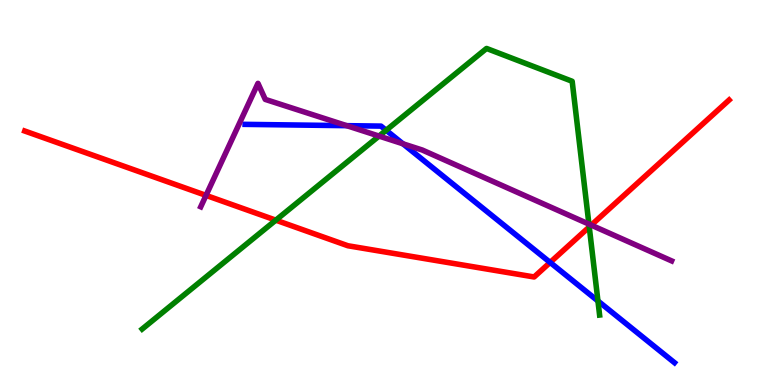[{'lines': ['blue', 'red'], 'intersections': [{'x': 7.1, 'y': 3.18}]}, {'lines': ['green', 'red'], 'intersections': [{'x': 3.56, 'y': 4.28}, {'x': 7.6, 'y': 4.11}]}, {'lines': ['purple', 'red'], 'intersections': [{'x': 2.66, 'y': 4.92}, {'x': 7.63, 'y': 4.15}]}, {'lines': ['blue', 'green'], 'intersections': [{'x': 4.98, 'y': 6.62}, {'x': 7.72, 'y': 2.18}]}, {'lines': ['blue', 'purple'], 'intersections': [{'x': 4.47, 'y': 6.74}, {'x': 5.2, 'y': 6.27}]}, {'lines': ['green', 'purple'], 'intersections': [{'x': 4.89, 'y': 6.47}, {'x': 7.6, 'y': 4.18}]}]